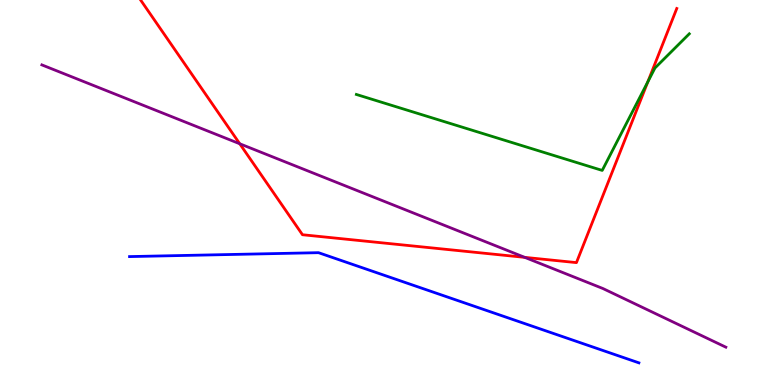[{'lines': ['blue', 'red'], 'intersections': []}, {'lines': ['green', 'red'], 'intersections': [{'x': 8.36, 'y': 7.87}]}, {'lines': ['purple', 'red'], 'intersections': [{'x': 3.09, 'y': 6.27}, {'x': 6.77, 'y': 3.32}]}, {'lines': ['blue', 'green'], 'intersections': []}, {'lines': ['blue', 'purple'], 'intersections': []}, {'lines': ['green', 'purple'], 'intersections': []}]